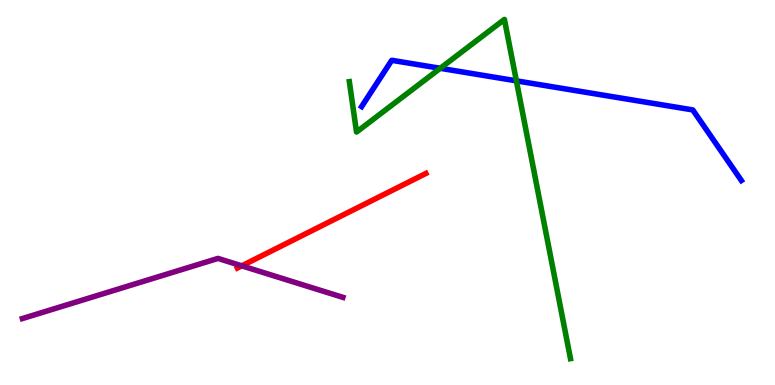[{'lines': ['blue', 'red'], 'intersections': []}, {'lines': ['green', 'red'], 'intersections': []}, {'lines': ['purple', 'red'], 'intersections': [{'x': 3.12, 'y': 3.1}]}, {'lines': ['blue', 'green'], 'intersections': [{'x': 5.68, 'y': 8.23}, {'x': 6.66, 'y': 7.9}]}, {'lines': ['blue', 'purple'], 'intersections': []}, {'lines': ['green', 'purple'], 'intersections': []}]